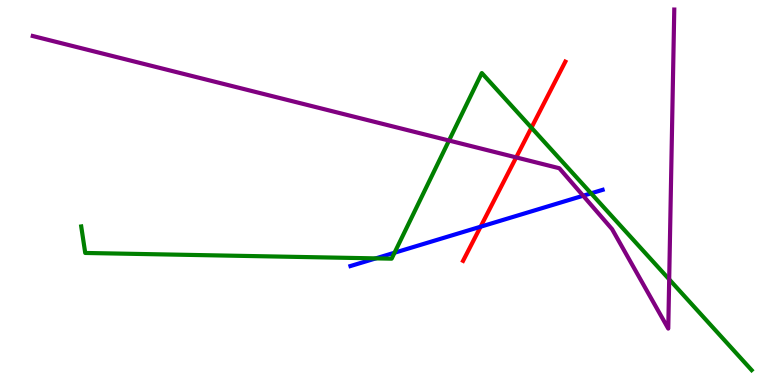[{'lines': ['blue', 'red'], 'intersections': [{'x': 6.2, 'y': 4.11}]}, {'lines': ['green', 'red'], 'intersections': [{'x': 6.86, 'y': 6.68}]}, {'lines': ['purple', 'red'], 'intersections': [{'x': 6.66, 'y': 5.91}]}, {'lines': ['blue', 'green'], 'intersections': [{'x': 4.85, 'y': 3.29}, {'x': 5.09, 'y': 3.44}, {'x': 7.63, 'y': 4.98}]}, {'lines': ['blue', 'purple'], 'intersections': [{'x': 7.52, 'y': 4.92}]}, {'lines': ['green', 'purple'], 'intersections': [{'x': 5.79, 'y': 6.35}, {'x': 8.63, 'y': 2.74}]}]